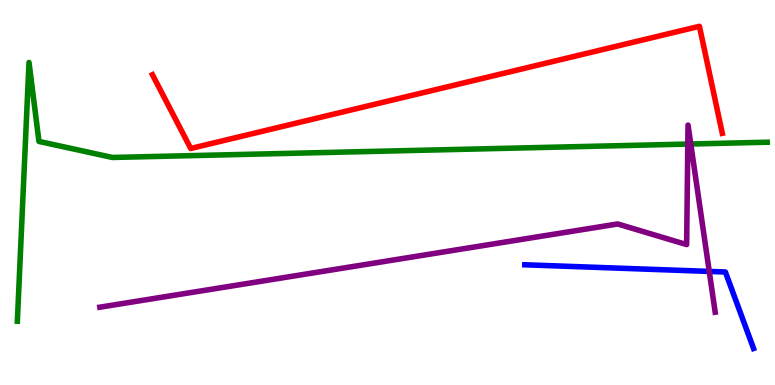[{'lines': ['blue', 'red'], 'intersections': []}, {'lines': ['green', 'red'], 'intersections': []}, {'lines': ['purple', 'red'], 'intersections': []}, {'lines': ['blue', 'green'], 'intersections': []}, {'lines': ['blue', 'purple'], 'intersections': [{'x': 9.15, 'y': 2.95}]}, {'lines': ['green', 'purple'], 'intersections': [{'x': 8.87, 'y': 6.26}, {'x': 8.91, 'y': 6.26}]}]